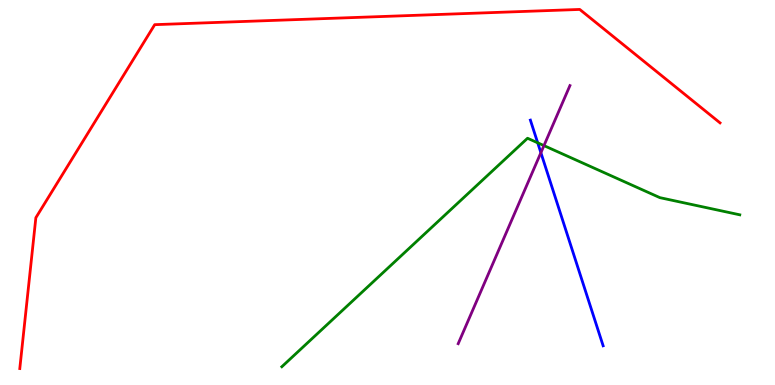[{'lines': ['blue', 'red'], 'intersections': []}, {'lines': ['green', 'red'], 'intersections': []}, {'lines': ['purple', 'red'], 'intersections': []}, {'lines': ['blue', 'green'], 'intersections': [{'x': 6.94, 'y': 6.29}]}, {'lines': ['blue', 'purple'], 'intersections': [{'x': 6.98, 'y': 6.03}]}, {'lines': ['green', 'purple'], 'intersections': [{'x': 7.02, 'y': 6.22}]}]